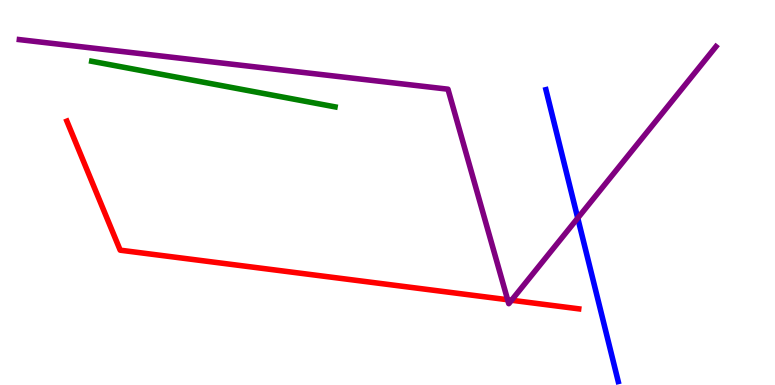[{'lines': ['blue', 'red'], 'intersections': []}, {'lines': ['green', 'red'], 'intersections': []}, {'lines': ['purple', 'red'], 'intersections': [{'x': 6.55, 'y': 2.21}, {'x': 6.6, 'y': 2.2}]}, {'lines': ['blue', 'green'], 'intersections': []}, {'lines': ['blue', 'purple'], 'intersections': [{'x': 7.45, 'y': 4.34}]}, {'lines': ['green', 'purple'], 'intersections': []}]